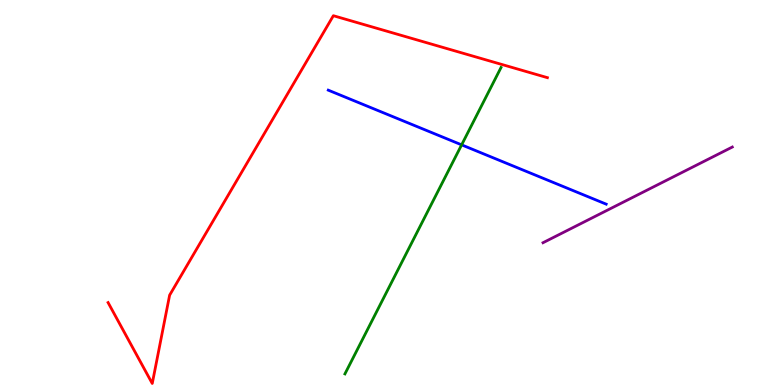[{'lines': ['blue', 'red'], 'intersections': []}, {'lines': ['green', 'red'], 'intersections': []}, {'lines': ['purple', 'red'], 'intersections': []}, {'lines': ['blue', 'green'], 'intersections': [{'x': 5.96, 'y': 6.24}]}, {'lines': ['blue', 'purple'], 'intersections': []}, {'lines': ['green', 'purple'], 'intersections': []}]